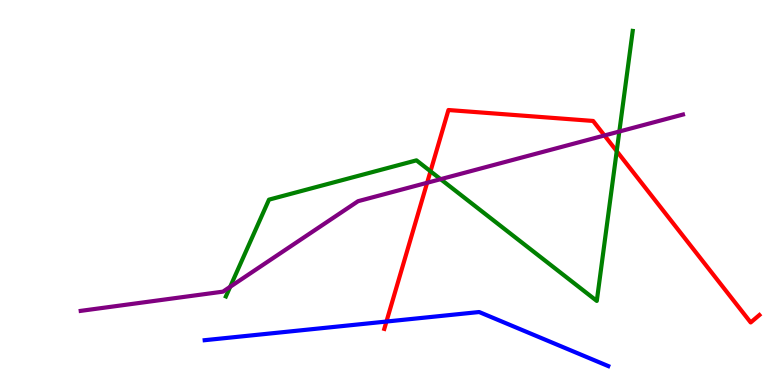[{'lines': ['blue', 'red'], 'intersections': [{'x': 4.99, 'y': 1.65}]}, {'lines': ['green', 'red'], 'intersections': [{'x': 5.55, 'y': 5.55}, {'x': 7.96, 'y': 6.07}]}, {'lines': ['purple', 'red'], 'intersections': [{'x': 5.51, 'y': 5.25}, {'x': 7.8, 'y': 6.48}]}, {'lines': ['blue', 'green'], 'intersections': []}, {'lines': ['blue', 'purple'], 'intersections': []}, {'lines': ['green', 'purple'], 'intersections': [{'x': 2.97, 'y': 2.55}, {'x': 5.69, 'y': 5.35}, {'x': 7.99, 'y': 6.58}]}]